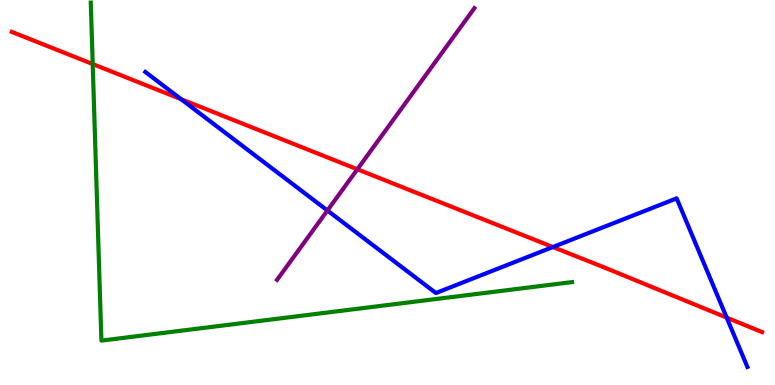[{'lines': ['blue', 'red'], 'intersections': [{'x': 2.34, 'y': 7.42}, {'x': 7.13, 'y': 3.58}, {'x': 9.38, 'y': 1.75}]}, {'lines': ['green', 'red'], 'intersections': [{'x': 1.2, 'y': 8.34}]}, {'lines': ['purple', 'red'], 'intersections': [{'x': 4.61, 'y': 5.6}]}, {'lines': ['blue', 'green'], 'intersections': []}, {'lines': ['blue', 'purple'], 'intersections': [{'x': 4.22, 'y': 4.53}]}, {'lines': ['green', 'purple'], 'intersections': []}]